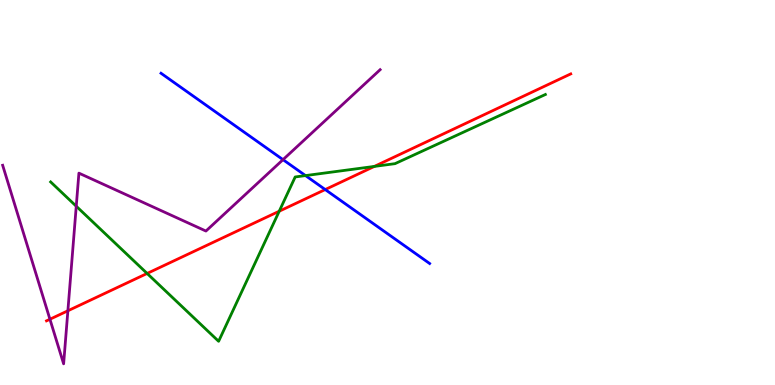[{'lines': ['blue', 'red'], 'intersections': [{'x': 4.2, 'y': 5.08}]}, {'lines': ['green', 'red'], 'intersections': [{'x': 1.9, 'y': 2.9}, {'x': 3.6, 'y': 4.51}, {'x': 4.83, 'y': 5.68}]}, {'lines': ['purple', 'red'], 'intersections': [{'x': 0.644, 'y': 1.71}, {'x': 0.876, 'y': 1.93}]}, {'lines': ['blue', 'green'], 'intersections': [{'x': 3.94, 'y': 5.44}]}, {'lines': ['blue', 'purple'], 'intersections': [{'x': 3.65, 'y': 5.85}]}, {'lines': ['green', 'purple'], 'intersections': [{'x': 0.984, 'y': 4.64}]}]